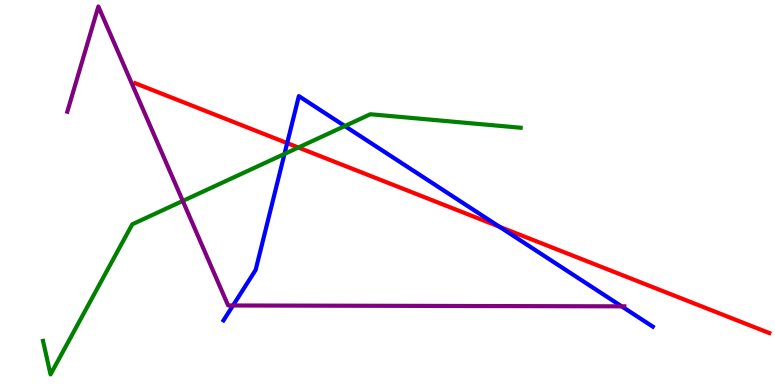[{'lines': ['blue', 'red'], 'intersections': [{'x': 3.71, 'y': 6.28}, {'x': 6.44, 'y': 4.11}]}, {'lines': ['green', 'red'], 'intersections': [{'x': 3.85, 'y': 6.17}]}, {'lines': ['purple', 'red'], 'intersections': []}, {'lines': ['blue', 'green'], 'intersections': [{'x': 3.67, 'y': 6.0}, {'x': 4.45, 'y': 6.73}]}, {'lines': ['blue', 'purple'], 'intersections': [{'x': 3.01, 'y': 2.07}, {'x': 8.02, 'y': 2.04}]}, {'lines': ['green', 'purple'], 'intersections': [{'x': 2.36, 'y': 4.78}]}]